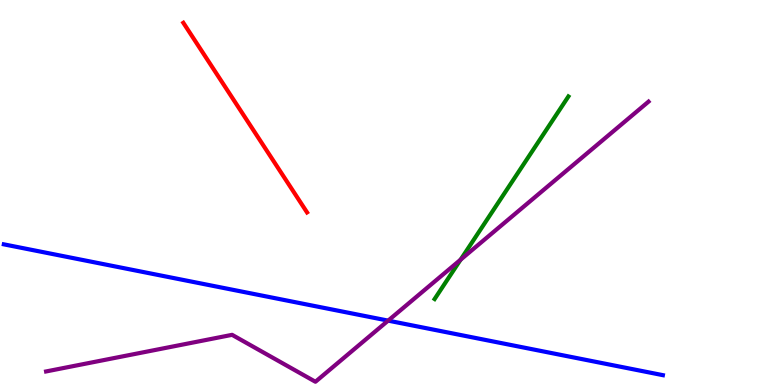[{'lines': ['blue', 'red'], 'intersections': []}, {'lines': ['green', 'red'], 'intersections': []}, {'lines': ['purple', 'red'], 'intersections': []}, {'lines': ['blue', 'green'], 'intersections': []}, {'lines': ['blue', 'purple'], 'intersections': [{'x': 5.01, 'y': 1.67}]}, {'lines': ['green', 'purple'], 'intersections': [{'x': 5.94, 'y': 3.25}]}]